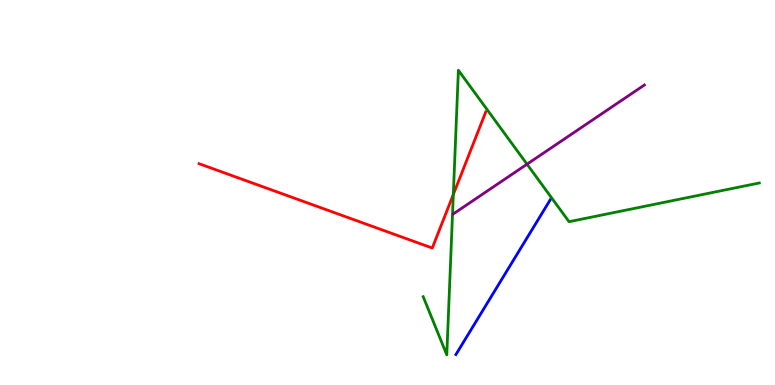[{'lines': ['blue', 'red'], 'intersections': []}, {'lines': ['green', 'red'], 'intersections': [{'x': 5.85, 'y': 4.95}]}, {'lines': ['purple', 'red'], 'intersections': []}, {'lines': ['blue', 'green'], 'intersections': []}, {'lines': ['blue', 'purple'], 'intersections': []}, {'lines': ['green', 'purple'], 'intersections': [{'x': 6.8, 'y': 5.74}]}]